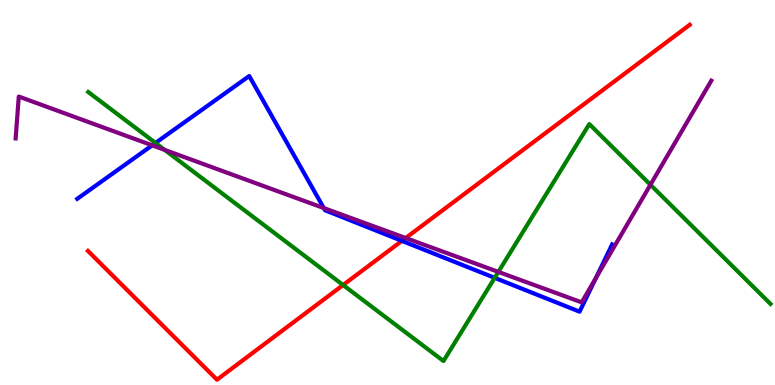[{'lines': ['blue', 'red'], 'intersections': [{'x': 5.19, 'y': 3.74}]}, {'lines': ['green', 'red'], 'intersections': [{'x': 4.43, 'y': 2.6}]}, {'lines': ['purple', 'red'], 'intersections': [{'x': 5.23, 'y': 3.82}]}, {'lines': ['blue', 'green'], 'intersections': [{'x': 2.01, 'y': 6.29}, {'x': 6.38, 'y': 2.78}]}, {'lines': ['blue', 'purple'], 'intersections': [{'x': 1.96, 'y': 6.23}, {'x': 4.18, 'y': 4.6}, {'x': 7.69, 'y': 2.78}]}, {'lines': ['green', 'purple'], 'intersections': [{'x': 2.12, 'y': 6.11}, {'x': 6.43, 'y': 2.94}, {'x': 8.39, 'y': 5.2}]}]